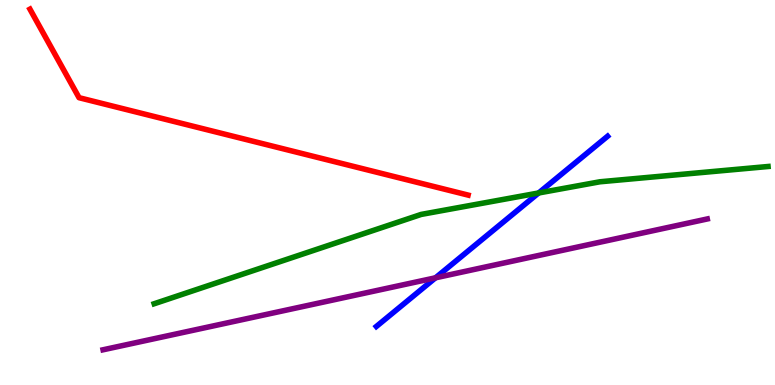[{'lines': ['blue', 'red'], 'intersections': []}, {'lines': ['green', 'red'], 'intersections': []}, {'lines': ['purple', 'red'], 'intersections': []}, {'lines': ['blue', 'green'], 'intersections': [{'x': 6.95, 'y': 4.99}]}, {'lines': ['blue', 'purple'], 'intersections': [{'x': 5.62, 'y': 2.78}]}, {'lines': ['green', 'purple'], 'intersections': []}]